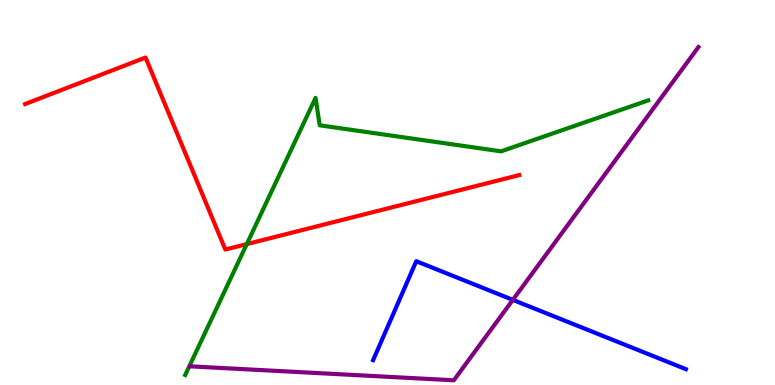[{'lines': ['blue', 'red'], 'intersections': []}, {'lines': ['green', 'red'], 'intersections': [{'x': 3.18, 'y': 3.66}]}, {'lines': ['purple', 'red'], 'intersections': []}, {'lines': ['blue', 'green'], 'intersections': []}, {'lines': ['blue', 'purple'], 'intersections': [{'x': 6.62, 'y': 2.21}]}, {'lines': ['green', 'purple'], 'intersections': []}]